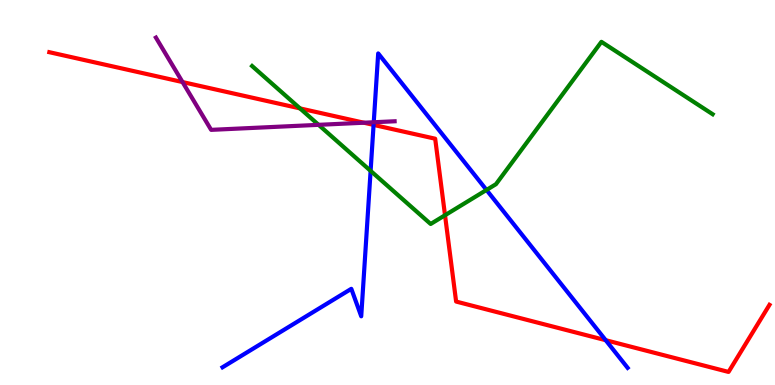[{'lines': ['blue', 'red'], 'intersections': [{'x': 4.82, 'y': 6.76}, {'x': 7.82, 'y': 1.16}]}, {'lines': ['green', 'red'], 'intersections': [{'x': 3.87, 'y': 7.18}, {'x': 5.74, 'y': 4.41}]}, {'lines': ['purple', 'red'], 'intersections': [{'x': 2.36, 'y': 7.87}, {'x': 4.7, 'y': 6.81}]}, {'lines': ['blue', 'green'], 'intersections': [{'x': 4.78, 'y': 5.56}, {'x': 6.28, 'y': 5.07}]}, {'lines': ['blue', 'purple'], 'intersections': [{'x': 4.82, 'y': 6.82}]}, {'lines': ['green', 'purple'], 'intersections': [{'x': 4.11, 'y': 6.76}]}]